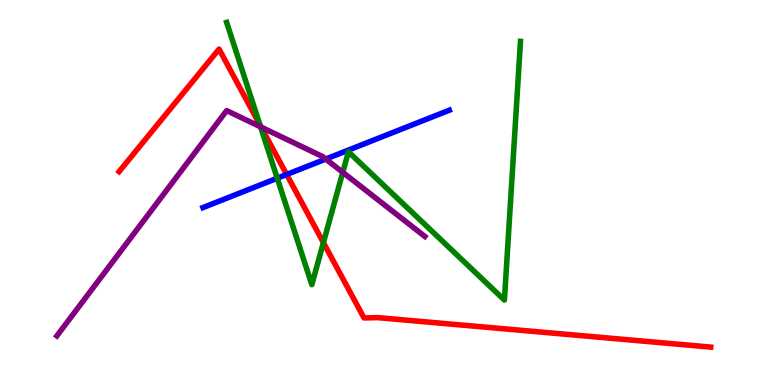[{'lines': ['blue', 'red'], 'intersections': [{'x': 3.7, 'y': 5.47}]}, {'lines': ['green', 'red'], 'intersections': [{'x': 3.35, 'y': 6.75}, {'x': 4.17, 'y': 3.7}]}, {'lines': ['purple', 'red'], 'intersections': [{'x': 3.37, 'y': 6.7}]}, {'lines': ['blue', 'green'], 'intersections': [{'x': 3.58, 'y': 5.37}]}, {'lines': ['blue', 'purple'], 'intersections': [{'x': 4.2, 'y': 5.87}]}, {'lines': ['green', 'purple'], 'intersections': [{'x': 3.36, 'y': 6.71}, {'x': 4.42, 'y': 5.52}]}]